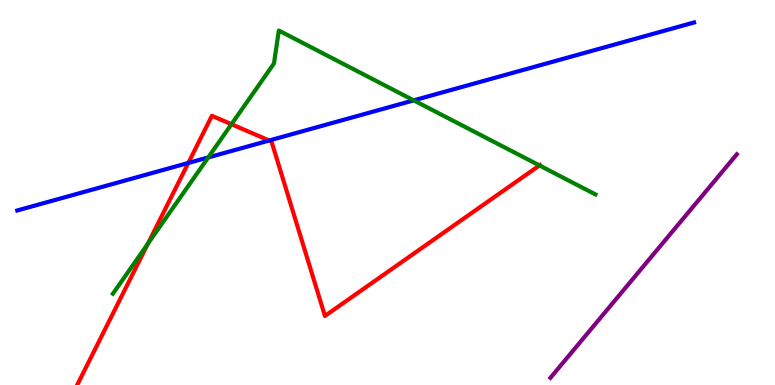[{'lines': ['blue', 'red'], 'intersections': [{'x': 2.43, 'y': 5.77}, {'x': 3.47, 'y': 6.35}]}, {'lines': ['green', 'red'], 'intersections': [{'x': 1.91, 'y': 3.67}, {'x': 2.99, 'y': 6.77}, {'x': 6.96, 'y': 5.7}]}, {'lines': ['purple', 'red'], 'intersections': []}, {'lines': ['blue', 'green'], 'intersections': [{'x': 2.69, 'y': 5.91}, {'x': 5.34, 'y': 7.39}]}, {'lines': ['blue', 'purple'], 'intersections': []}, {'lines': ['green', 'purple'], 'intersections': []}]